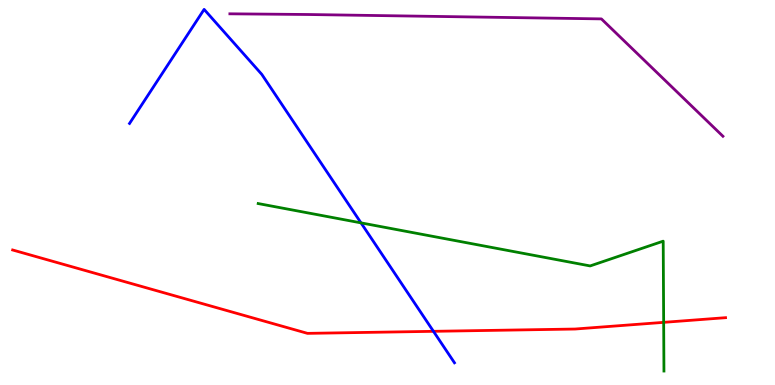[{'lines': ['blue', 'red'], 'intersections': [{'x': 5.59, 'y': 1.39}]}, {'lines': ['green', 'red'], 'intersections': [{'x': 8.56, 'y': 1.63}]}, {'lines': ['purple', 'red'], 'intersections': []}, {'lines': ['blue', 'green'], 'intersections': [{'x': 4.66, 'y': 4.21}]}, {'lines': ['blue', 'purple'], 'intersections': []}, {'lines': ['green', 'purple'], 'intersections': []}]